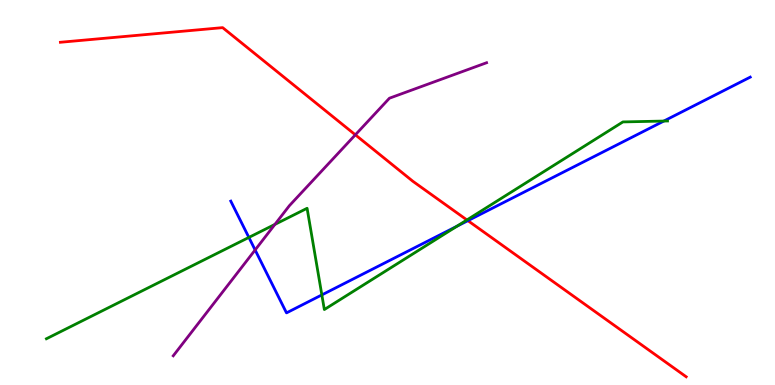[{'lines': ['blue', 'red'], 'intersections': [{'x': 6.04, 'y': 4.27}]}, {'lines': ['green', 'red'], 'intersections': [{'x': 6.02, 'y': 4.29}]}, {'lines': ['purple', 'red'], 'intersections': [{'x': 4.59, 'y': 6.5}]}, {'lines': ['blue', 'green'], 'intersections': [{'x': 3.21, 'y': 3.83}, {'x': 4.15, 'y': 2.34}, {'x': 5.89, 'y': 4.12}, {'x': 8.57, 'y': 6.86}]}, {'lines': ['blue', 'purple'], 'intersections': [{'x': 3.29, 'y': 3.51}]}, {'lines': ['green', 'purple'], 'intersections': [{'x': 3.55, 'y': 4.17}]}]